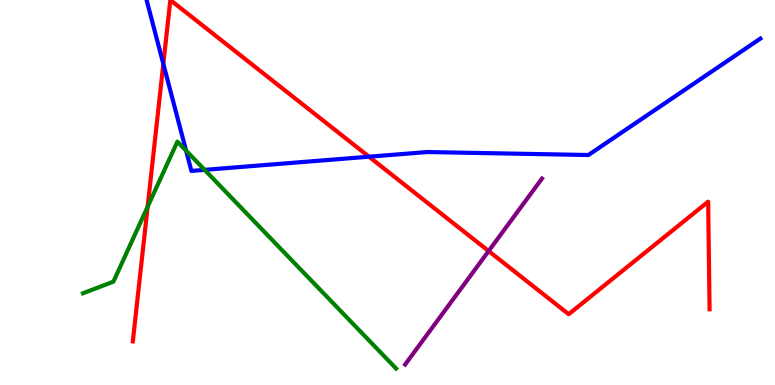[{'lines': ['blue', 'red'], 'intersections': [{'x': 2.11, 'y': 8.34}, {'x': 4.76, 'y': 5.93}]}, {'lines': ['green', 'red'], 'intersections': [{'x': 1.9, 'y': 4.63}]}, {'lines': ['purple', 'red'], 'intersections': [{'x': 6.3, 'y': 3.48}]}, {'lines': ['blue', 'green'], 'intersections': [{'x': 2.4, 'y': 6.09}, {'x': 2.64, 'y': 5.59}]}, {'lines': ['blue', 'purple'], 'intersections': []}, {'lines': ['green', 'purple'], 'intersections': []}]